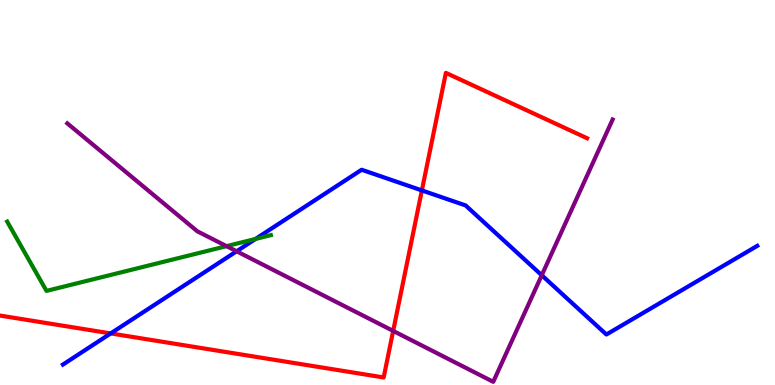[{'lines': ['blue', 'red'], 'intersections': [{'x': 1.43, 'y': 1.34}, {'x': 5.44, 'y': 5.05}]}, {'lines': ['green', 'red'], 'intersections': []}, {'lines': ['purple', 'red'], 'intersections': [{'x': 5.07, 'y': 1.4}]}, {'lines': ['blue', 'green'], 'intersections': [{'x': 3.3, 'y': 3.79}]}, {'lines': ['blue', 'purple'], 'intersections': [{'x': 3.05, 'y': 3.47}, {'x': 6.99, 'y': 2.85}]}, {'lines': ['green', 'purple'], 'intersections': [{'x': 2.92, 'y': 3.61}]}]